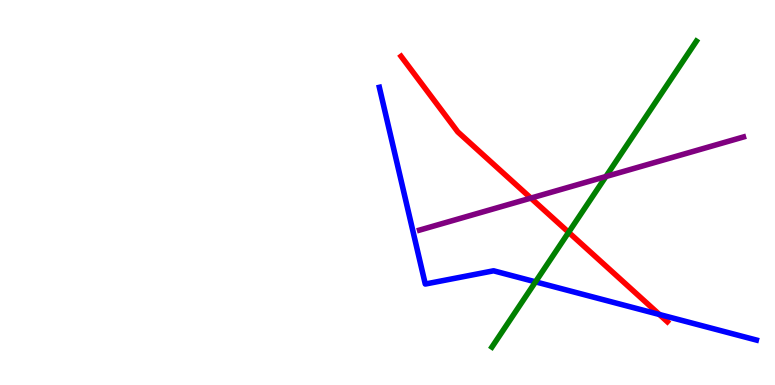[{'lines': ['blue', 'red'], 'intersections': [{'x': 8.51, 'y': 1.83}]}, {'lines': ['green', 'red'], 'intersections': [{'x': 7.34, 'y': 3.97}]}, {'lines': ['purple', 'red'], 'intersections': [{'x': 6.85, 'y': 4.85}]}, {'lines': ['blue', 'green'], 'intersections': [{'x': 6.91, 'y': 2.68}]}, {'lines': ['blue', 'purple'], 'intersections': []}, {'lines': ['green', 'purple'], 'intersections': [{'x': 7.82, 'y': 5.41}]}]